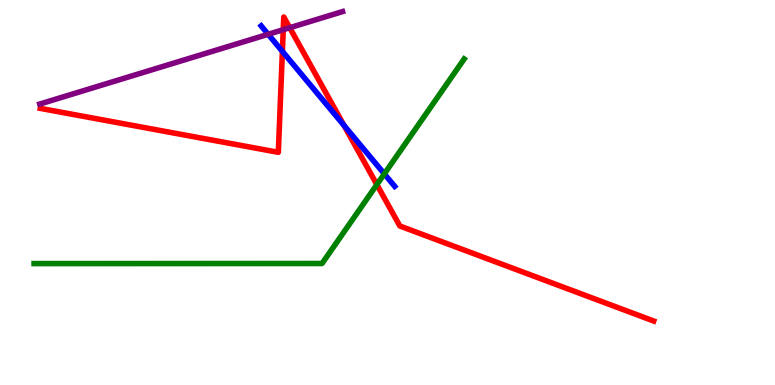[{'lines': ['blue', 'red'], 'intersections': [{'x': 3.64, 'y': 8.67}, {'x': 4.44, 'y': 6.74}]}, {'lines': ['green', 'red'], 'intersections': [{'x': 4.86, 'y': 5.2}]}, {'lines': ['purple', 'red'], 'intersections': [{'x': 3.65, 'y': 9.23}, {'x': 3.74, 'y': 9.28}]}, {'lines': ['blue', 'green'], 'intersections': [{'x': 4.96, 'y': 5.48}]}, {'lines': ['blue', 'purple'], 'intersections': [{'x': 3.46, 'y': 9.11}]}, {'lines': ['green', 'purple'], 'intersections': []}]